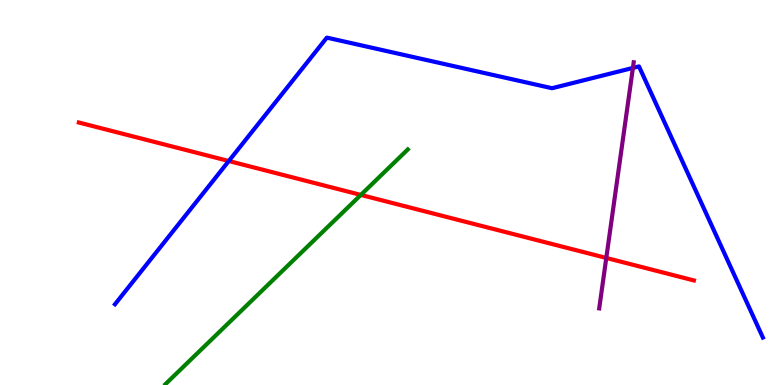[{'lines': ['blue', 'red'], 'intersections': [{'x': 2.95, 'y': 5.82}]}, {'lines': ['green', 'red'], 'intersections': [{'x': 4.66, 'y': 4.94}]}, {'lines': ['purple', 'red'], 'intersections': [{'x': 7.82, 'y': 3.3}]}, {'lines': ['blue', 'green'], 'intersections': []}, {'lines': ['blue', 'purple'], 'intersections': [{'x': 8.17, 'y': 8.24}]}, {'lines': ['green', 'purple'], 'intersections': []}]